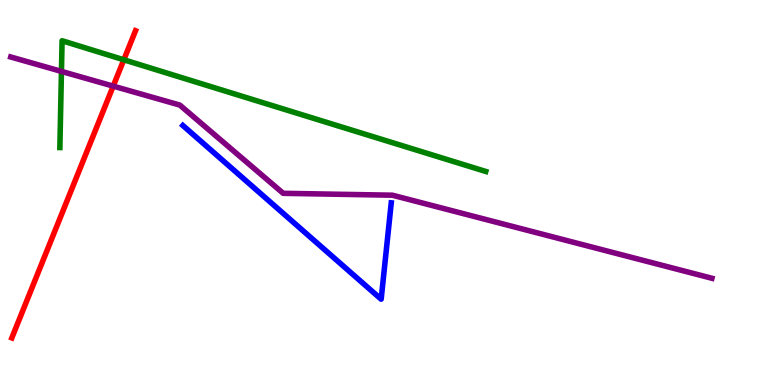[{'lines': ['blue', 'red'], 'intersections': []}, {'lines': ['green', 'red'], 'intersections': [{'x': 1.6, 'y': 8.45}]}, {'lines': ['purple', 'red'], 'intersections': [{'x': 1.46, 'y': 7.76}]}, {'lines': ['blue', 'green'], 'intersections': []}, {'lines': ['blue', 'purple'], 'intersections': []}, {'lines': ['green', 'purple'], 'intersections': [{'x': 0.793, 'y': 8.15}]}]